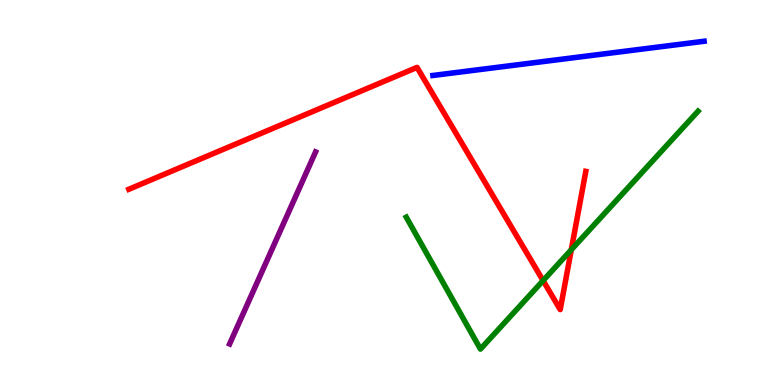[{'lines': ['blue', 'red'], 'intersections': []}, {'lines': ['green', 'red'], 'intersections': [{'x': 7.01, 'y': 2.71}, {'x': 7.37, 'y': 3.51}]}, {'lines': ['purple', 'red'], 'intersections': []}, {'lines': ['blue', 'green'], 'intersections': []}, {'lines': ['blue', 'purple'], 'intersections': []}, {'lines': ['green', 'purple'], 'intersections': []}]